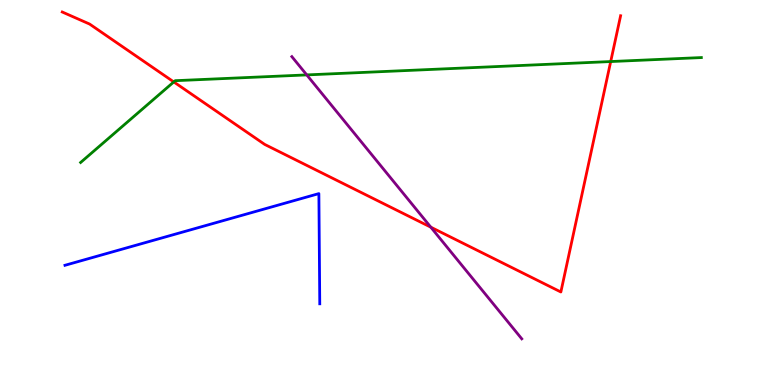[{'lines': ['blue', 'red'], 'intersections': []}, {'lines': ['green', 'red'], 'intersections': [{'x': 2.24, 'y': 7.87}, {'x': 7.88, 'y': 8.4}]}, {'lines': ['purple', 'red'], 'intersections': [{'x': 5.56, 'y': 4.1}]}, {'lines': ['blue', 'green'], 'intersections': []}, {'lines': ['blue', 'purple'], 'intersections': []}, {'lines': ['green', 'purple'], 'intersections': [{'x': 3.96, 'y': 8.05}]}]